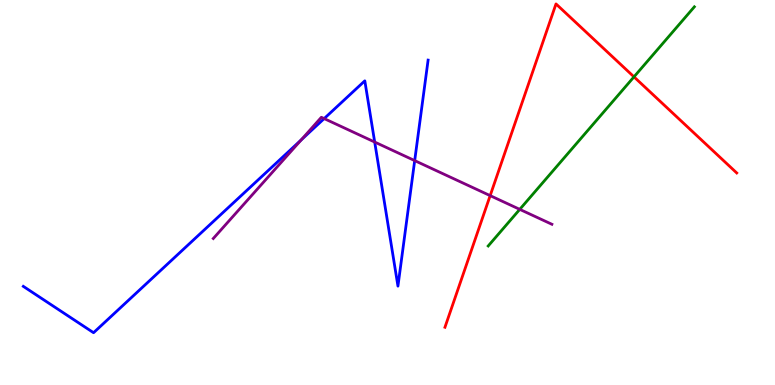[{'lines': ['blue', 'red'], 'intersections': []}, {'lines': ['green', 'red'], 'intersections': [{'x': 8.18, 'y': 8.0}]}, {'lines': ['purple', 'red'], 'intersections': [{'x': 6.32, 'y': 4.92}]}, {'lines': ['blue', 'green'], 'intersections': []}, {'lines': ['blue', 'purple'], 'intersections': [{'x': 3.89, 'y': 6.36}, {'x': 4.18, 'y': 6.92}, {'x': 4.83, 'y': 6.31}, {'x': 5.35, 'y': 5.83}]}, {'lines': ['green', 'purple'], 'intersections': [{'x': 6.71, 'y': 4.56}]}]